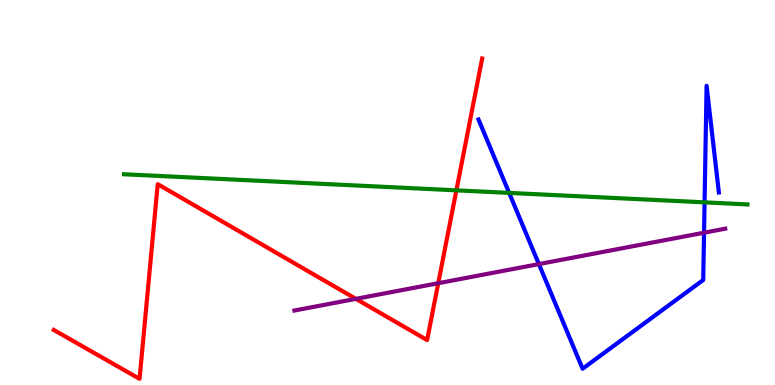[{'lines': ['blue', 'red'], 'intersections': []}, {'lines': ['green', 'red'], 'intersections': [{'x': 5.89, 'y': 5.06}]}, {'lines': ['purple', 'red'], 'intersections': [{'x': 4.59, 'y': 2.24}, {'x': 5.65, 'y': 2.64}]}, {'lines': ['blue', 'green'], 'intersections': [{'x': 6.57, 'y': 4.99}, {'x': 9.09, 'y': 4.74}]}, {'lines': ['blue', 'purple'], 'intersections': [{'x': 6.95, 'y': 3.14}, {'x': 9.08, 'y': 3.96}]}, {'lines': ['green', 'purple'], 'intersections': []}]